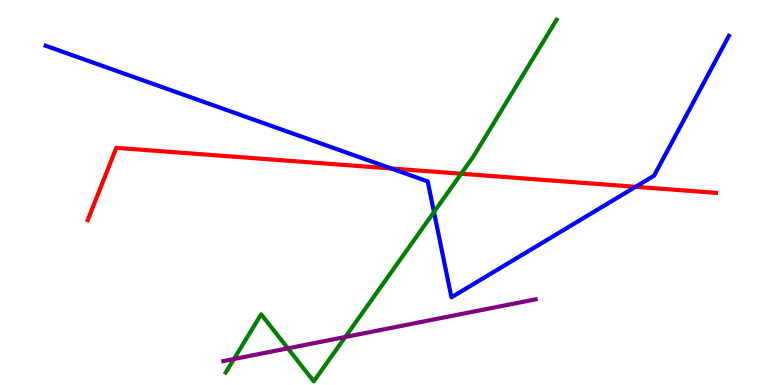[{'lines': ['blue', 'red'], 'intersections': [{'x': 5.05, 'y': 5.62}, {'x': 8.2, 'y': 5.15}]}, {'lines': ['green', 'red'], 'intersections': [{'x': 5.95, 'y': 5.49}]}, {'lines': ['purple', 'red'], 'intersections': []}, {'lines': ['blue', 'green'], 'intersections': [{'x': 5.6, 'y': 4.49}]}, {'lines': ['blue', 'purple'], 'intersections': []}, {'lines': ['green', 'purple'], 'intersections': [{'x': 3.02, 'y': 0.675}, {'x': 3.71, 'y': 0.952}, {'x': 4.46, 'y': 1.25}]}]